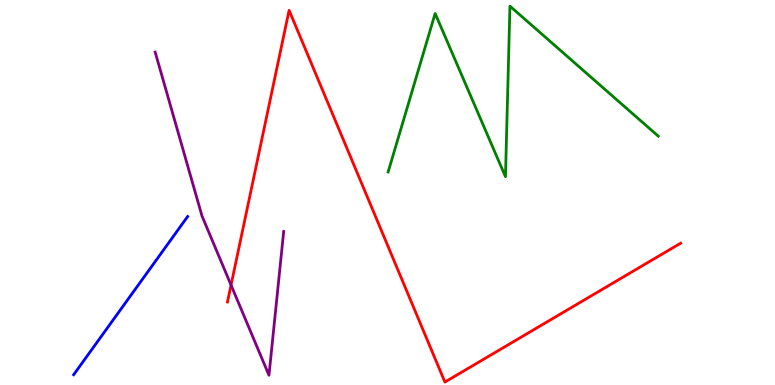[{'lines': ['blue', 'red'], 'intersections': []}, {'lines': ['green', 'red'], 'intersections': []}, {'lines': ['purple', 'red'], 'intersections': [{'x': 2.98, 'y': 2.6}]}, {'lines': ['blue', 'green'], 'intersections': []}, {'lines': ['blue', 'purple'], 'intersections': []}, {'lines': ['green', 'purple'], 'intersections': []}]